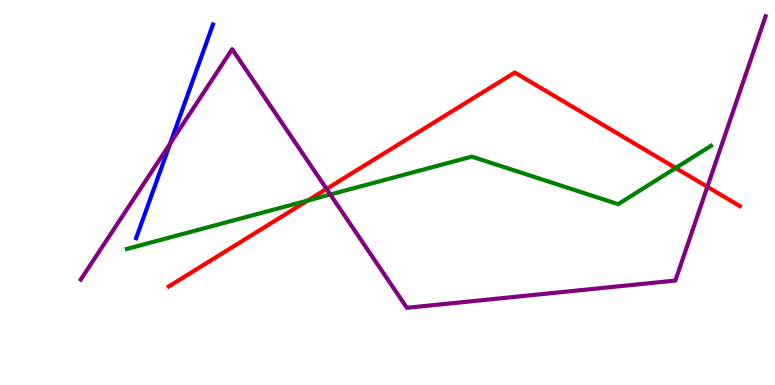[{'lines': ['blue', 'red'], 'intersections': []}, {'lines': ['green', 'red'], 'intersections': [{'x': 3.97, 'y': 4.79}, {'x': 8.72, 'y': 5.64}]}, {'lines': ['purple', 'red'], 'intersections': [{'x': 4.21, 'y': 5.09}, {'x': 9.13, 'y': 5.15}]}, {'lines': ['blue', 'green'], 'intersections': []}, {'lines': ['blue', 'purple'], 'intersections': [{'x': 2.2, 'y': 6.27}]}, {'lines': ['green', 'purple'], 'intersections': [{'x': 4.26, 'y': 4.95}]}]